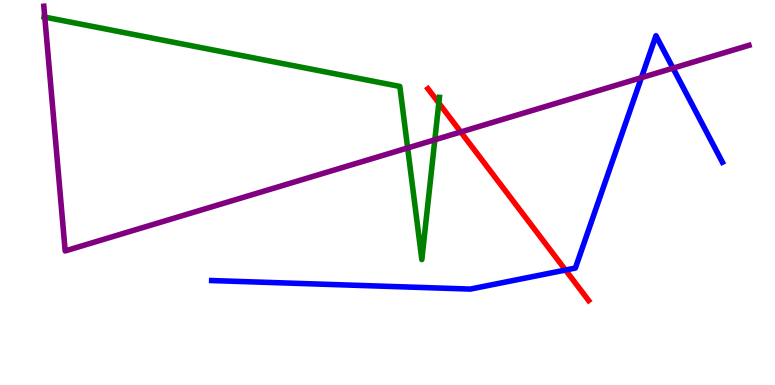[{'lines': ['blue', 'red'], 'intersections': [{'x': 7.3, 'y': 2.99}]}, {'lines': ['green', 'red'], 'intersections': [{'x': 5.66, 'y': 7.32}]}, {'lines': ['purple', 'red'], 'intersections': [{'x': 5.95, 'y': 6.57}]}, {'lines': ['blue', 'green'], 'intersections': []}, {'lines': ['blue', 'purple'], 'intersections': [{'x': 8.28, 'y': 7.98}, {'x': 8.68, 'y': 8.23}]}, {'lines': ['green', 'purple'], 'intersections': [{'x': 0.578, 'y': 9.56}, {'x': 5.26, 'y': 6.16}, {'x': 5.61, 'y': 6.37}]}]